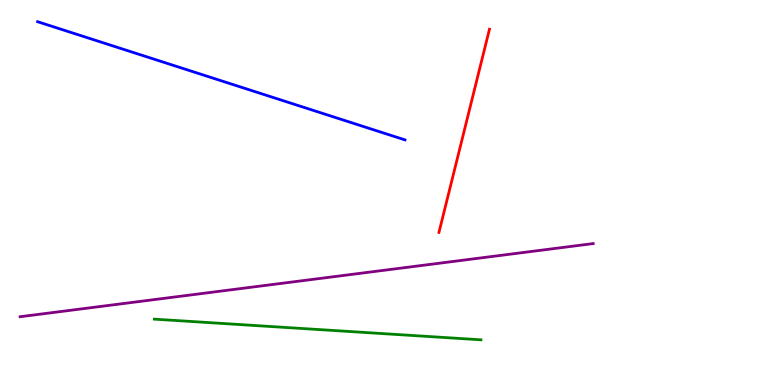[{'lines': ['blue', 'red'], 'intersections': []}, {'lines': ['green', 'red'], 'intersections': []}, {'lines': ['purple', 'red'], 'intersections': []}, {'lines': ['blue', 'green'], 'intersections': []}, {'lines': ['blue', 'purple'], 'intersections': []}, {'lines': ['green', 'purple'], 'intersections': []}]